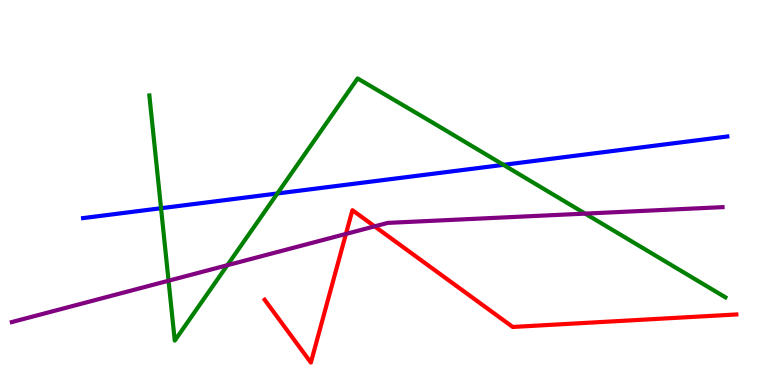[{'lines': ['blue', 'red'], 'intersections': []}, {'lines': ['green', 'red'], 'intersections': []}, {'lines': ['purple', 'red'], 'intersections': [{'x': 4.46, 'y': 3.92}, {'x': 4.83, 'y': 4.12}]}, {'lines': ['blue', 'green'], 'intersections': [{'x': 2.08, 'y': 4.59}, {'x': 3.58, 'y': 4.97}, {'x': 6.5, 'y': 5.72}]}, {'lines': ['blue', 'purple'], 'intersections': []}, {'lines': ['green', 'purple'], 'intersections': [{'x': 2.17, 'y': 2.71}, {'x': 2.93, 'y': 3.11}, {'x': 7.55, 'y': 4.45}]}]